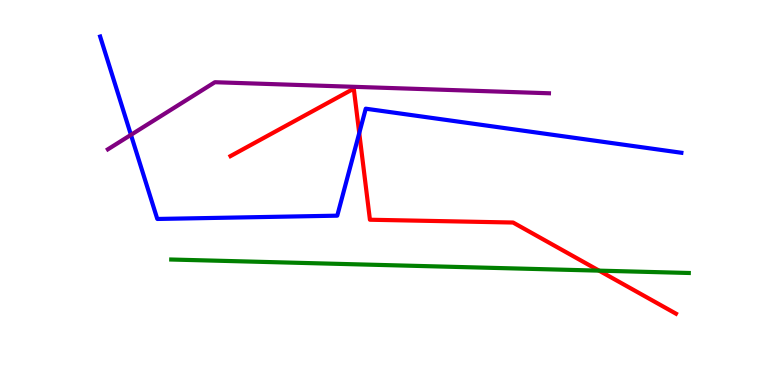[{'lines': ['blue', 'red'], 'intersections': [{'x': 4.64, 'y': 6.54}]}, {'lines': ['green', 'red'], 'intersections': [{'x': 7.73, 'y': 2.97}]}, {'lines': ['purple', 'red'], 'intersections': []}, {'lines': ['blue', 'green'], 'intersections': []}, {'lines': ['blue', 'purple'], 'intersections': [{'x': 1.69, 'y': 6.5}]}, {'lines': ['green', 'purple'], 'intersections': []}]